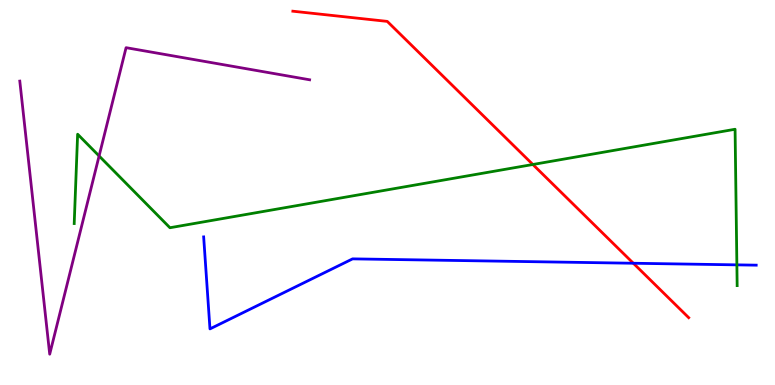[{'lines': ['blue', 'red'], 'intersections': [{'x': 8.17, 'y': 3.16}]}, {'lines': ['green', 'red'], 'intersections': [{'x': 6.88, 'y': 5.73}]}, {'lines': ['purple', 'red'], 'intersections': []}, {'lines': ['blue', 'green'], 'intersections': [{'x': 9.51, 'y': 3.12}]}, {'lines': ['blue', 'purple'], 'intersections': []}, {'lines': ['green', 'purple'], 'intersections': [{'x': 1.28, 'y': 5.95}]}]